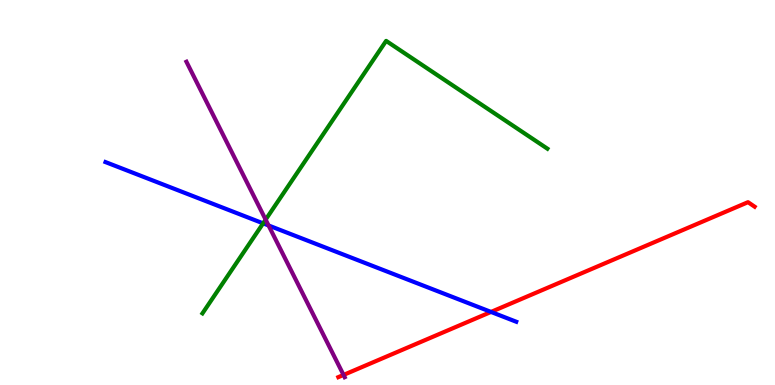[{'lines': ['blue', 'red'], 'intersections': [{'x': 6.34, 'y': 1.9}]}, {'lines': ['green', 'red'], 'intersections': []}, {'lines': ['purple', 'red'], 'intersections': [{'x': 4.43, 'y': 0.262}]}, {'lines': ['blue', 'green'], 'intersections': [{'x': 3.4, 'y': 4.2}]}, {'lines': ['blue', 'purple'], 'intersections': [{'x': 3.47, 'y': 4.14}]}, {'lines': ['green', 'purple'], 'intersections': [{'x': 3.43, 'y': 4.3}]}]